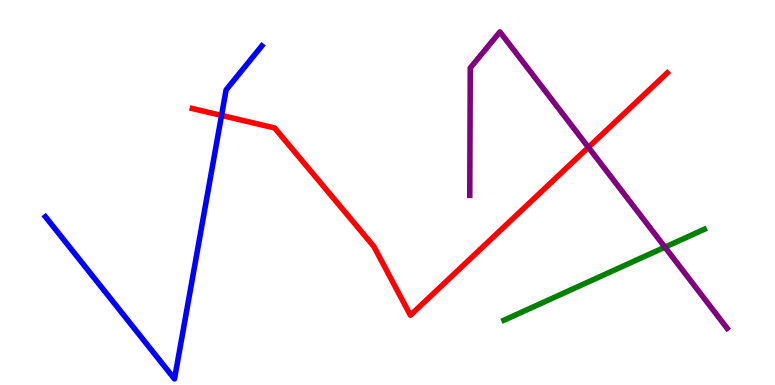[{'lines': ['blue', 'red'], 'intersections': [{'x': 2.86, 'y': 7.0}]}, {'lines': ['green', 'red'], 'intersections': []}, {'lines': ['purple', 'red'], 'intersections': [{'x': 7.59, 'y': 6.17}]}, {'lines': ['blue', 'green'], 'intersections': []}, {'lines': ['blue', 'purple'], 'intersections': []}, {'lines': ['green', 'purple'], 'intersections': [{'x': 8.58, 'y': 3.58}]}]